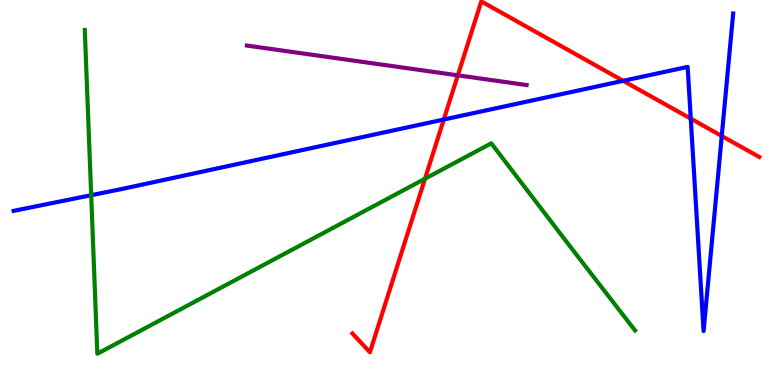[{'lines': ['blue', 'red'], 'intersections': [{'x': 5.73, 'y': 6.9}, {'x': 8.04, 'y': 7.9}, {'x': 8.91, 'y': 6.92}, {'x': 9.31, 'y': 6.47}]}, {'lines': ['green', 'red'], 'intersections': [{'x': 5.48, 'y': 5.36}]}, {'lines': ['purple', 'red'], 'intersections': [{'x': 5.91, 'y': 8.04}]}, {'lines': ['blue', 'green'], 'intersections': [{'x': 1.18, 'y': 4.93}]}, {'lines': ['blue', 'purple'], 'intersections': []}, {'lines': ['green', 'purple'], 'intersections': []}]